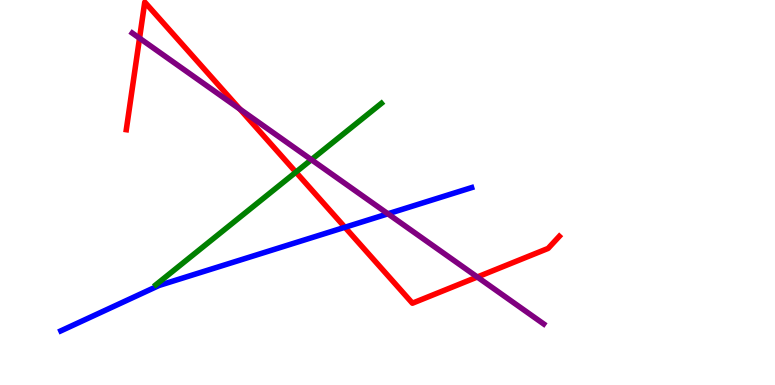[{'lines': ['blue', 'red'], 'intersections': [{'x': 4.45, 'y': 4.1}]}, {'lines': ['green', 'red'], 'intersections': [{'x': 3.82, 'y': 5.53}]}, {'lines': ['purple', 'red'], 'intersections': [{'x': 1.8, 'y': 9.01}, {'x': 3.1, 'y': 7.16}, {'x': 6.16, 'y': 2.81}]}, {'lines': ['blue', 'green'], 'intersections': []}, {'lines': ['blue', 'purple'], 'intersections': [{'x': 5.01, 'y': 4.45}]}, {'lines': ['green', 'purple'], 'intersections': [{'x': 4.02, 'y': 5.85}]}]